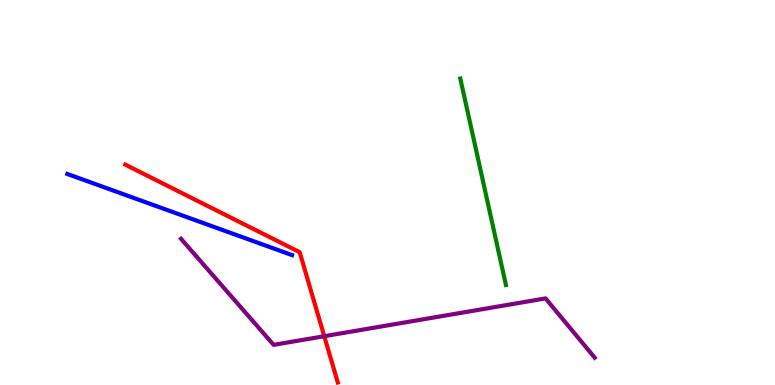[{'lines': ['blue', 'red'], 'intersections': []}, {'lines': ['green', 'red'], 'intersections': []}, {'lines': ['purple', 'red'], 'intersections': [{'x': 4.18, 'y': 1.27}]}, {'lines': ['blue', 'green'], 'intersections': []}, {'lines': ['blue', 'purple'], 'intersections': []}, {'lines': ['green', 'purple'], 'intersections': []}]